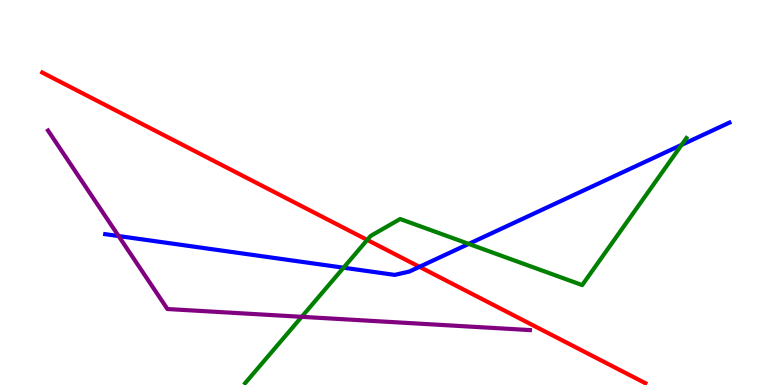[{'lines': ['blue', 'red'], 'intersections': [{'x': 5.41, 'y': 3.07}]}, {'lines': ['green', 'red'], 'intersections': [{'x': 4.74, 'y': 3.77}]}, {'lines': ['purple', 'red'], 'intersections': []}, {'lines': ['blue', 'green'], 'intersections': [{'x': 4.43, 'y': 3.05}, {'x': 6.05, 'y': 3.67}, {'x': 8.8, 'y': 6.24}]}, {'lines': ['blue', 'purple'], 'intersections': [{'x': 1.53, 'y': 3.87}]}, {'lines': ['green', 'purple'], 'intersections': [{'x': 3.89, 'y': 1.77}]}]